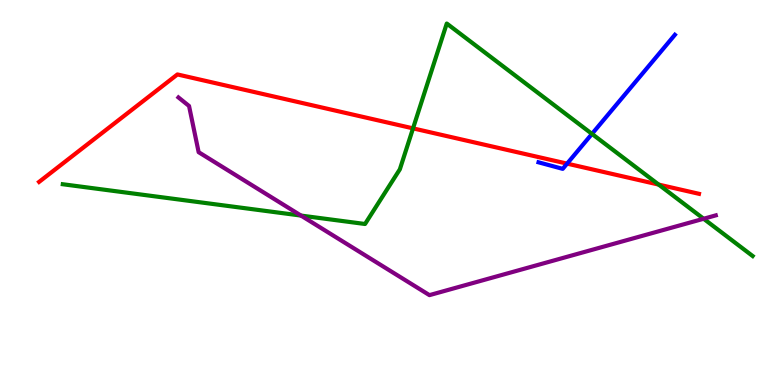[{'lines': ['blue', 'red'], 'intersections': [{'x': 7.32, 'y': 5.75}]}, {'lines': ['green', 'red'], 'intersections': [{'x': 5.33, 'y': 6.67}, {'x': 8.5, 'y': 5.21}]}, {'lines': ['purple', 'red'], 'intersections': []}, {'lines': ['blue', 'green'], 'intersections': [{'x': 7.64, 'y': 6.52}]}, {'lines': ['blue', 'purple'], 'intersections': []}, {'lines': ['green', 'purple'], 'intersections': [{'x': 3.88, 'y': 4.4}, {'x': 9.08, 'y': 4.32}]}]